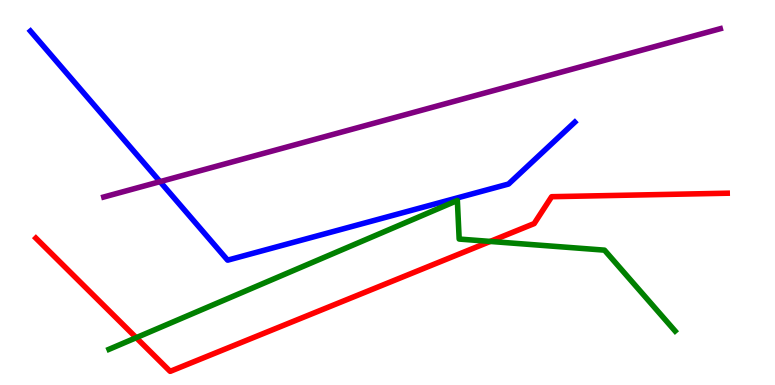[{'lines': ['blue', 'red'], 'intersections': []}, {'lines': ['green', 'red'], 'intersections': [{'x': 1.76, 'y': 1.23}, {'x': 6.33, 'y': 3.73}]}, {'lines': ['purple', 'red'], 'intersections': []}, {'lines': ['blue', 'green'], 'intersections': []}, {'lines': ['blue', 'purple'], 'intersections': [{'x': 2.06, 'y': 5.28}]}, {'lines': ['green', 'purple'], 'intersections': []}]